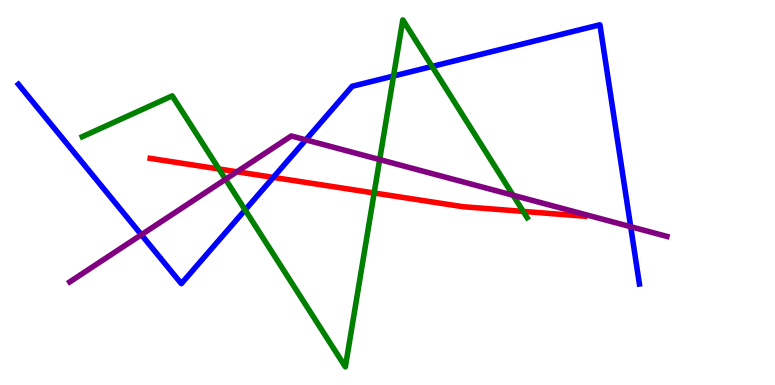[{'lines': ['blue', 'red'], 'intersections': [{'x': 3.53, 'y': 5.39}]}, {'lines': ['green', 'red'], 'intersections': [{'x': 2.83, 'y': 5.61}, {'x': 4.83, 'y': 4.99}, {'x': 6.75, 'y': 4.51}]}, {'lines': ['purple', 'red'], 'intersections': [{'x': 3.06, 'y': 5.54}]}, {'lines': ['blue', 'green'], 'intersections': [{'x': 3.16, 'y': 4.55}, {'x': 5.08, 'y': 8.03}, {'x': 5.58, 'y': 8.27}]}, {'lines': ['blue', 'purple'], 'intersections': [{'x': 1.82, 'y': 3.9}, {'x': 3.95, 'y': 6.37}, {'x': 8.14, 'y': 4.11}]}, {'lines': ['green', 'purple'], 'intersections': [{'x': 2.91, 'y': 5.34}, {'x': 4.9, 'y': 5.85}, {'x': 6.62, 'y': 4.93}]}]